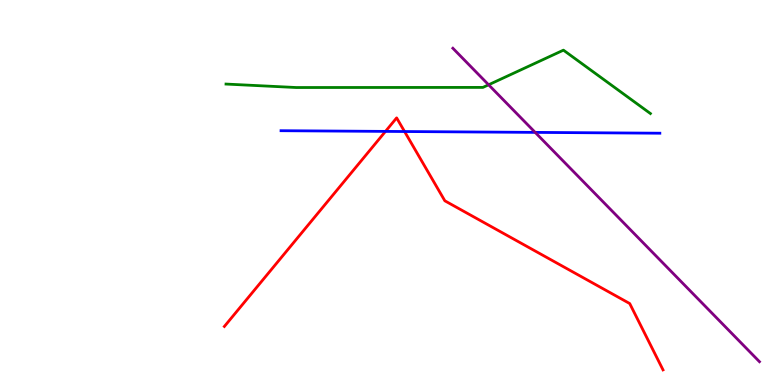[{'lines': ['blue', 'red'], 'intersections': [{'x': 4.97, 'y': 6.59}, {'x': 5.22, 'y': 6.58}]}, {'lines': ['green', 'red'], 'intersections': []}, {'lines': ['purple', 'red'], 'intersections': []}, {'lines': ['blue', 'green'], 'intersections': []}, {'lines': ['blue', 'purple'], 'intersections': [{'x': 6.91, 'y': 6.56}]}, {'lines': ['green', 'purple'], 'intersections': [{'x': 6.3, 'y': 7.8}]}]